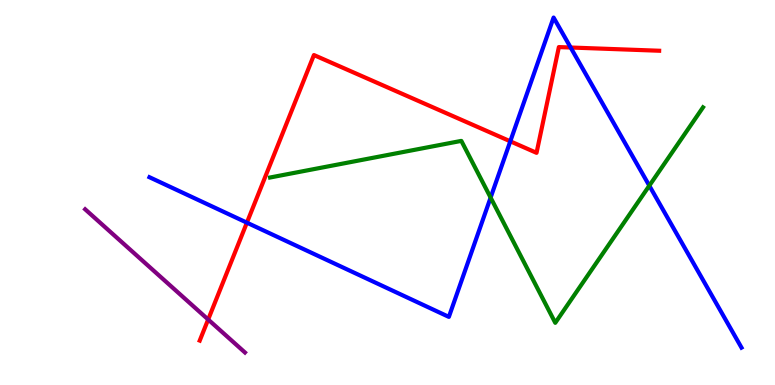[{'lines': ['blue', 'red'], 'intersections': [{'x': 3.19, 'y': 4.22}, {'x': 6.58, 'y': 6.33}, {'x': 7.36, 'y': 8.77}]}, {'lines': ['green', 'red'], 'intersections': []}, {'lines': ['purple', 'red'], 'intersections': [{'x': 2.69, 'y': 1.7}]}, {'lines': ['blue', 'green'], 'intersections': [{'x': 6.33, 'y': 4.87}, {'x': 8.38, 'y': 5.18}]}, {'lines': ['blue', 'purple'], 'intersections': []}, {'lines': ['green', 'purple'], 'intersections': []}]